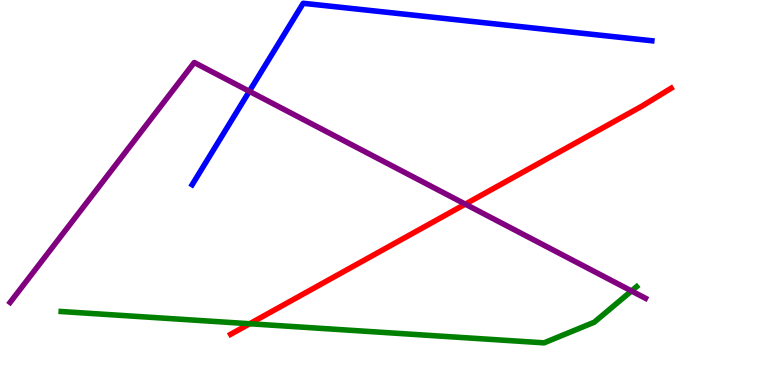[{'lines': ['blue', 'red'], 'intersections': []}, {'lines': ['green', 'red'], 'intersections': [{'x': 3.22, 'y': 1.59}]}, {'lines': ['purple', 'red'], 'intersections': [{'x': 6.0, 'y': 4.7}]}, {'lines': ['blue', 'green'], 'intersections': []}, {'lines': ['blue', 'purple'], 'intersections': [{'x': 3.22, 'y': 7.63}]}, {'lines': ['green', 'purple'], 'intersections': [{'x': 8.15, 'y': 2.44}]}]